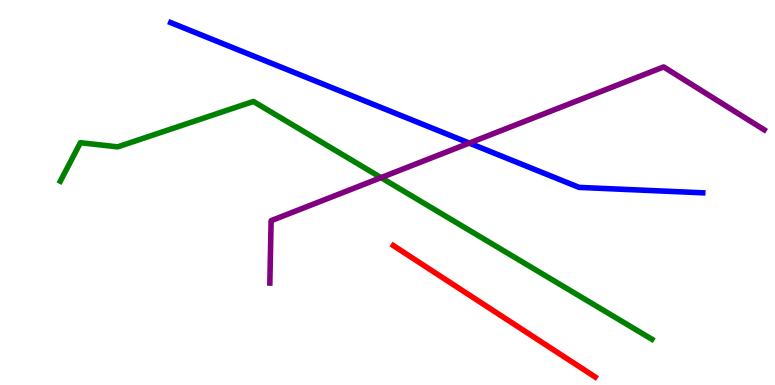[{'lines': ['blue', 'red'], 'intersections': []}, {'lines': ['green', 'red'], 'intersections': []}, {'lines': ['purple', 'red'], 'intersections': []}, {'lines': ['blue', 'green'], 'intersections': []}, {'lines': ['blue', 'purple'], 'intersections': [{'x': 6.05, 'y': 6.28}]}, {'lines': ['green', 'purple'], 'intersections': [{'x': 4.92, 'y': 5.39}]}]